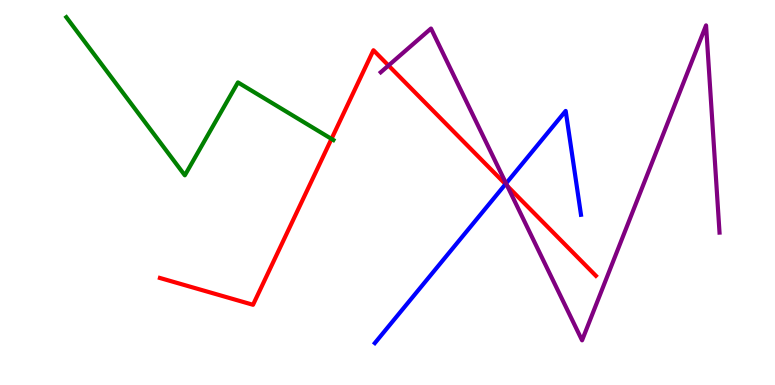[{'lines': ['blue', 'red'], 'intersections': [{'x': 6.52, 'y': 5.22}]}, {'lines': ['green', 'red'], 'intersections': [{'x': 4.28, 'y': 6.39}]}, {'lines': ['purple', 'red'], 'intersections': [{'x': 5.01, 'y': 8.3}, {'x': 6.55, 'y': 5.17}]}, {'lines': ['blue', 'green'], 'intersections': []}, {'lines': ['blue', 'purple'], 'intersections': [{'x': 6.53, 'y': 5.23}]}, {'lines': ['green', 'purple'], 'intersections': []}]